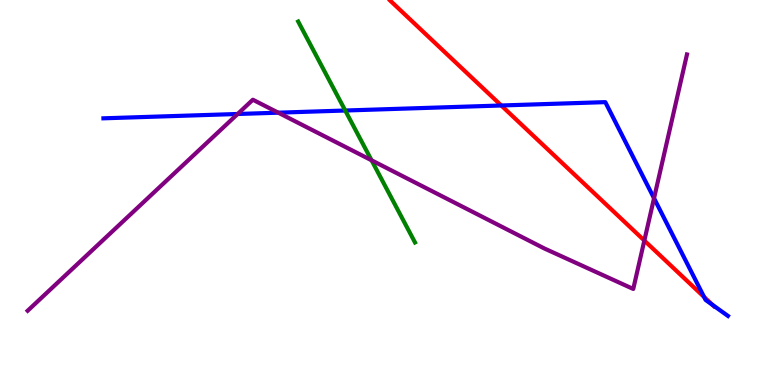[{'lines': ['blue', 'red'], 'intersections': [{'x': 6.47, 'y': 7.26}, {'x': 9.08, 'y': 2.29}, {'x': 9.19, 'y': 2.08}]}, {'lines': ['green', 'red'], 'intersections': []}, {'lines': ['purple', 'red'], 'intersections': [{'x': 8.31, 'y': 3.75}]}, {'lines': ['blue', 'green'], 'intersections': [{'x': 4.45, 'y': 7.13}]}, {'lines': ['blue', 'purple'], 'intersections': [{'x': 3.07, 'y': 7.04}, {'x': 3.59, 'y': 7.07}, {'x': 8.44, 'y': 4.85}]}, {'lines': ['green', 'purple'], 'intersections': [{'x': 4.79, 'y': 5.84}]}]